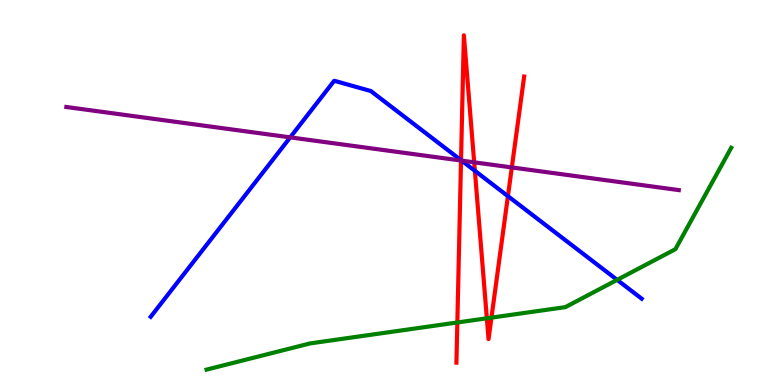[{'lines': ['blue', 'red'], 'intersections': [{'x': 5.95, 'y': 5.84}, {'x': 6.13, 'y': 5.56}, {'x': 6.55, 'y': 4.91}]}, {'lines': ['green', 'red'], 'intersections': [{'x': 5.9, 'y': 1.62}, {'x': 6.28, 'y': 1.73}, {'x': 6.34, 'y': 1.75}]}, {'lines': ['purple', 'red'], 'intersections': [{'x': 5.95, 'y': 5.83}, {'x': 6.12, 'y': 5.78}, {'x': 6.6, 'y': 5.65}]}, {'lines': ['blue', 'green'], 'intersections': [{'x': 7.96, 'y': 2.73}]}, {'lines': ['blue', 'purple'], 'intersections': [{'x': 3.74, 'y': 6.43}, {'x': 5.96, 'y': 5.83}]}, {'lines': ['green', 'purple'], 'intersections': []}]